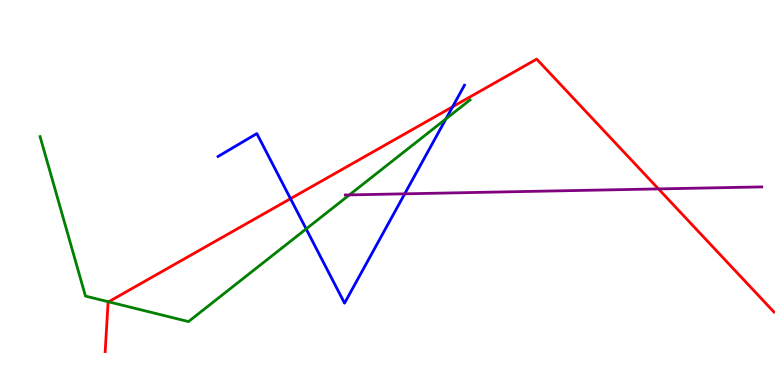[{'lines': ['blue', 'red'], 'intersections': [{'x': 3.75, 'y': 4.84}, {'x': 5.84, 'y': 7.23}]}, {'lines': ['green', 'red'], 'intersections': [{'x': 1.4, 'y': 2.16}]}, {'lines': ['purple', 'red'], 'intersections': [{'x': 8.5, 'y': 5.09}]}, {'lines': ['blue', 'green'], 'intersections': [{'x': 3.95, 'y': 4.05}, {'x': 5.75, 'y': 6.91}]}, {'lines': ['blue', 'purple'], 'intersections': [{'x': 5.22, 'y': 4.97}]}, {'lines': ['green', 'purple'], 'intersections': [{'x': 4.51, 'y': 4.94}]}]